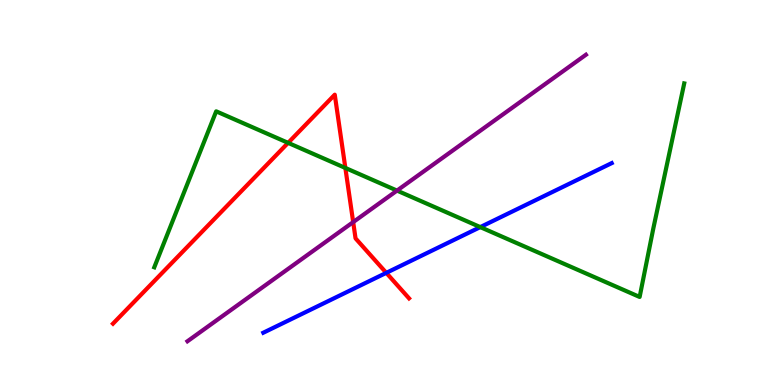[{'lines': ['blue', 'red'], 'intersections': [{'x': 4.98, 'y': 2.91}]}, {'lines': ['green', 'red'], 'intersections': [{'x': 3.72, 'y': 6.29}, {'x': 4.46, 'y': 5.64}]}, {'lines': ['purple', 'red'], 'intersections': [{'x': 4.56, 'y': 4.23}]}, {'lines': ['blue', 'green'], 'intersections': [{'x': 6.2, 'y': 4.1}]}, {'lines': ['blue', 'purple'], 'intersections': []}, {'lines': ['green', 'purple'], 'intersections': [{'x': 5.12, 'y': 5.05}]}]